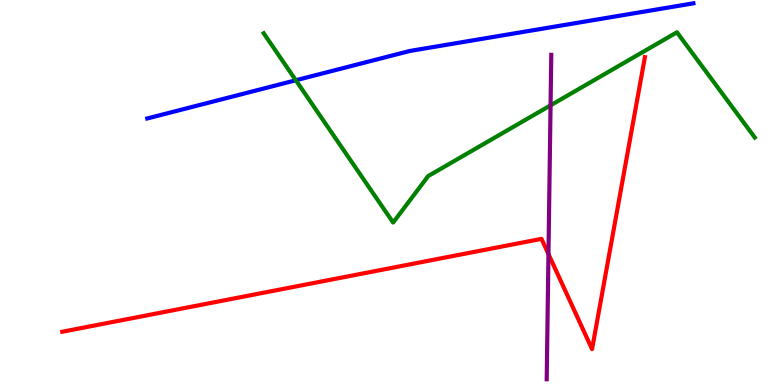[{'lines': ['blue', 'red'], 'intersections': []}, {'lines': ['green', 'red'], 'intersections': []}, {'lines': ['purple', 'red'], 'intersections': [{'x': 7.08, 'y': 3.4}]}, {'lines': ['blue', 'green'], 'intersections': [{'x': 3.82, 'y': 7.92}]}, {'lines': ['blue', 'purple'], 'intersections': []}, {'lines': ['green', 'purple'], 'intersections': [{'x': 7.1, 'y': 7.26}]}]